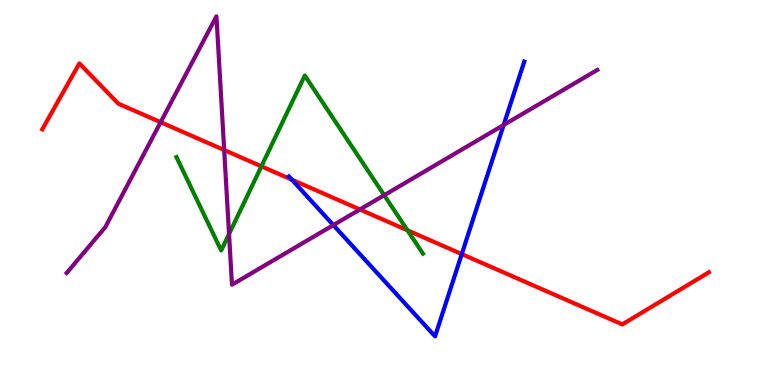[{'lines': ['blue', 'red'], 'intersections': [{'x': 3.77, 'y': 5.33}, {'x': 5.96, 'y': 3.4}]}, {'lines': ['green', 'red'], 'intersections': [{'x': 3.37, 'y': 5.68}, {'x': 5.26, 'y': 4.02}]}, {'lines': ['purple', 'red'], 'intersections': [{'x': 2.07, 'y': 6.83}, {'x': 2.89, 'y': 6.1}, {'x': 4.64, 'y': 4.56}]}, {'lines': ['blue', 'green'], 'intersections': []}, {'lines': ['blue', 'purple'], 'intersections': [{'x': 4.3, 'y': 4.15}, {'x': 6.5, 'y': 6.75}]}, {'lines': ['green', 'purple'], 'intersections': [{'x': 2.96, 'y': 3.92}, {'x': 4.96, 'y': 4.93}]}]